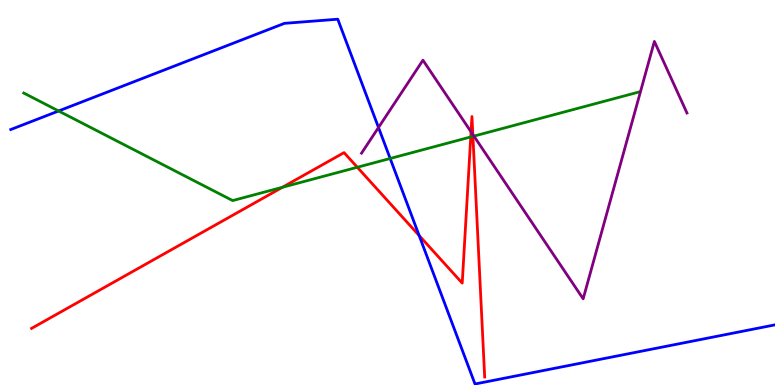[{'lines': ['blue', 'red'], 'intersections': [{'x': 5.41, 'y': 3.88}]}, {'lines': ['green', 'red'], 'intersections': [{'x': 3.64, 'y': 5.14}, {'x': 4.61, 'y': 5.66}, {'x': 6.07, 'y': 6.44}, {'x': 6.1, 'y': 6.46}]}, {'lines': ['purple', 'red'], 'intersections': [{'x': 6.08, 'y': 6.58}, {'x': 6.1, 'y': 6.51}]}, {'lines': ['blue', 'green'], 'intersections': [{'x': 0.756, 'y': 7.12}, {'x': 5.03, 'y': 5.88}]}, {'lines': ['blue', 'purple'], 'intersections': [{'x': 4.88, 'y': 6.69}]}, {'lines': ['green', 'purple'], 'intersections': [{'x': 6.12, 'y': 6.46}]}]